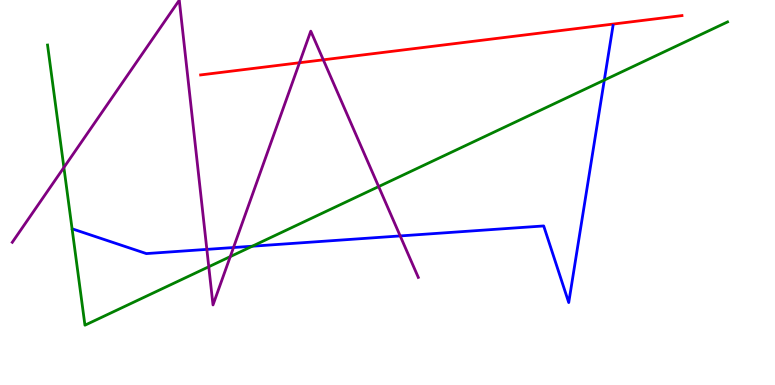[{'lines': ['blue', 'red'], 'intersections': []}, {'lines': ['green', 'red'], 'intersections': []}, {'lines': ['purple', 'red'], 'intersections': [{'x': 3.86, 'y': 8.37}, {'x': 4.17, 'y': 8.45}]}, {'lines': ['blue', 'green'], 'intersections': [{'x': 3.26, 'y': 3.6}, {'x': 7.8, 'y': 7.92}]}, {'lines': ['blue', 'purple'], 'intersections': [{'x': 2.67, 'y': 3.52}, {'x': 3.01, 'y': 3.57}, {'x': 5.16, 'y': 3.87}]}, {'lines': ['green', 'purple'], 'intersections': [{'x': 0.824, 'y': 5.65}, {'x': 2.69, 'y': 3.07}, {'x': 2.97, 'y': 3.33}, {'x': 4.89, 'y': 5.15}]}]